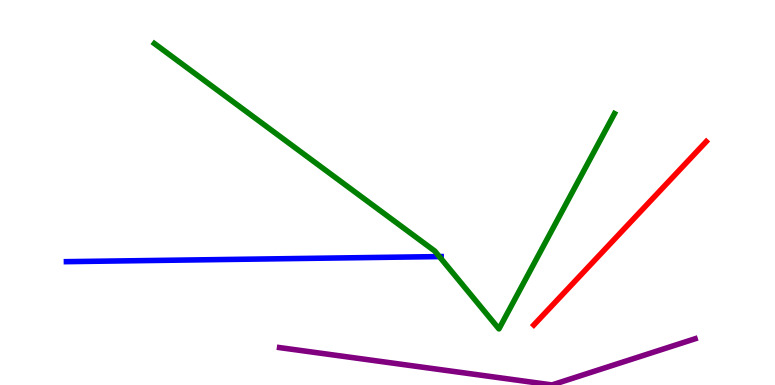[{'lines': ['blue', 'red'], 'intersections': []}, {'lines': ['green', 'red'], 'intersections': []}, {'lines': ['purple', 'red'], 'intersections': []}, {'lines': ['blue', 'green'], 'intersections': [{'x': 5.67, 'y': 3.34}]}, {'lines': ['blue', 'purple'], 'intersections': []}, {'lines': ['green', 'purple'], 'intersections': []}]